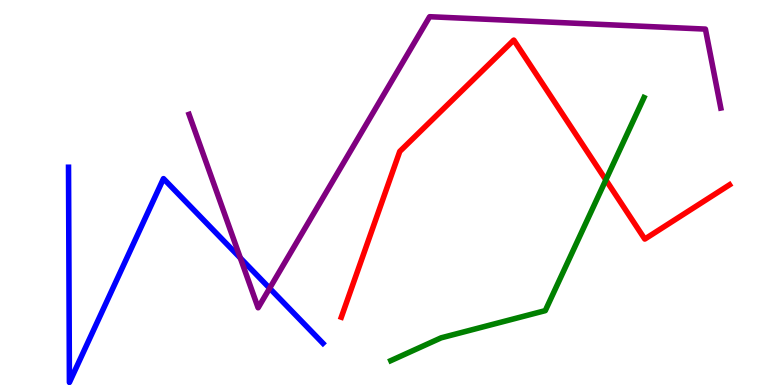[{'lines': ['blue', 'red'], 'intersections': []}, {'lines': ['green', 'red'], 'intersections': [{'x': 7.82, 'y': 5.33}]}, {'lines': ['purple', 'red'], 'intersections': []}, {'lines': ['blue', 'green'], 'intersections': []}, {'lines': ['blue', 'purple'], 'intersections': [{'x': 3.1, 'y': 3.3}, {'x': 3.48, 'y': 2.51}]}, {'lines': ['green', 'purple'], 'intersections': []}]